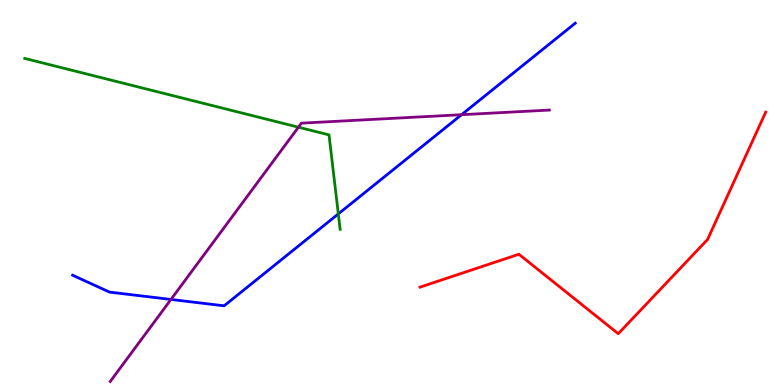[{'lines': ['blue', 'red'], 'intersections': []}, {'lines': ['green', 'red'], 'intersections': []}, {'lines': ['purple', 'red'], 'intersections': []}, {'lines': ['blue', 'green'], 'intersections': [{'x': 4.37, 'y': 4.44}]}, {'lines': ['blue', 'purple'], 'intersections': [{'x': 2.21, 'y': 2.22}, {'x': 5.96, 'y': 7.02}]}, {'lines': ['green', 'purple'], 'intersections': [{'x': 3.85, 'y': 6.7}]}]